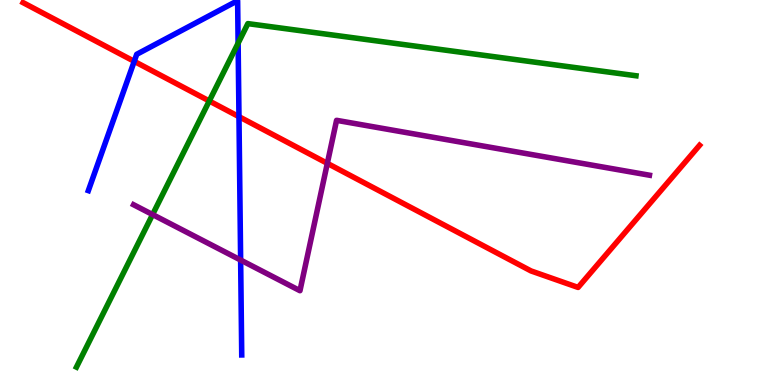[{'lines': ['blue', 'red'], 'intersections': [{'x': 1.73, 'y': 8.41}, {'x': 3.08, 'y': 6.97}]}, {'lines': ['green', 'red'], 'intersections': [{'x': 2.7, 'y': 7.38}]}, {'lines': ['purple', 'red'], 'intersections': [{'x': 4.22, 'y': 5.76}]}, {'lines': ['blue', 'green'], 'intersections': [{'x': 3.07, 'y': 8.88}]}, {'lines': ['blue', 'purple'], 'intersections': [{'x': 3.1, 'y': 3.25}]}, {'lines': ['green', 'purple'], 'intersections': [{'x': 1.97, 'y': 4.43}]}]